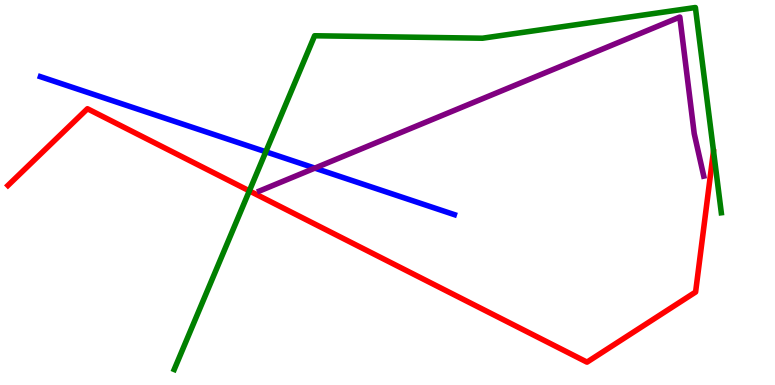[{'lines': ['blue', 'red'], 'intersections': []}, {'lines': ['green', 'red'], 'intersections': [{'x': 3.22, 'y': 5.04}]}, {'lines': ['purple', 'red'], 'intersections': []}, {'lines': ['blue', 'green'], 'intersections': [{'x': 3.43, 'y': 6.06}]}, {'lines': ['blue', 'purple'], 'intersections': [{'x': 4.06, 'y': 5.63}]}, {'lines': ['green', 'purple'], 'intersections': []}]